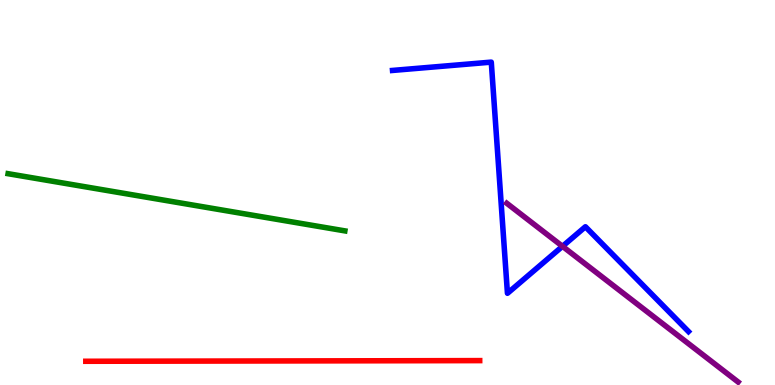[{'lines': ['blue', 'red'], 'intersections': []}, {'lines': ['green', 'red'], 'intersections': []}, {'lines': ['purple', 'red'], 'intersections': []}, {'lines': ['blue', 'green'], 'intersections': []}, {'lines': ['blue', 'purple'], 'intersections': [{'x': 7.26, 'y': 3.6}]}, {'lines': ['green', 'purple'], 'intersections': []}]